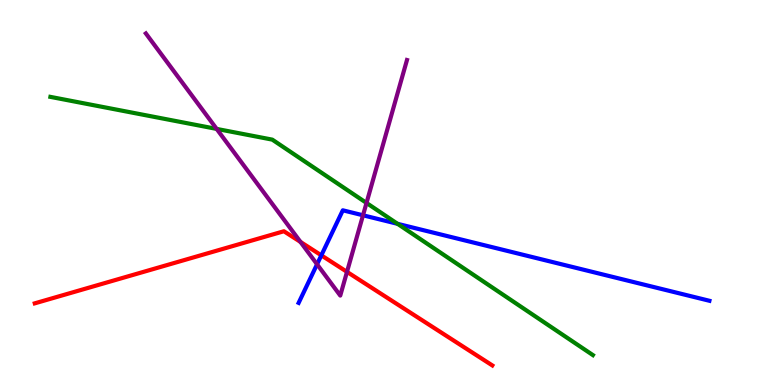[{'lines': ['blue', 'red'], 'intersections': [{'x': 4.15, 'y': 3.37}]}, {'lines': ['green', 'red'], 'intersections': []}, {'lines': ['purple', 'red'], 'intersections': [{'x': 3.88, 'y': 3.72}, {'x': 4.48, 'y': 2.94}]}, {'lines': ['blue', 'green'], 'intersections': [{'x': 5.13, 'y': 4.19}]}, {'lines': ['blue', 'purple'], 'intersections': [{'x': 4.09, 'y': 3.14}, {'x': 4.68, 'y': 4.41}]}, {'lines': ['green', 'purple'], 'intersections': [{'x': 2.8, 'y': 6.65}, {'x': 4.73, 'y': 4.73}]}]